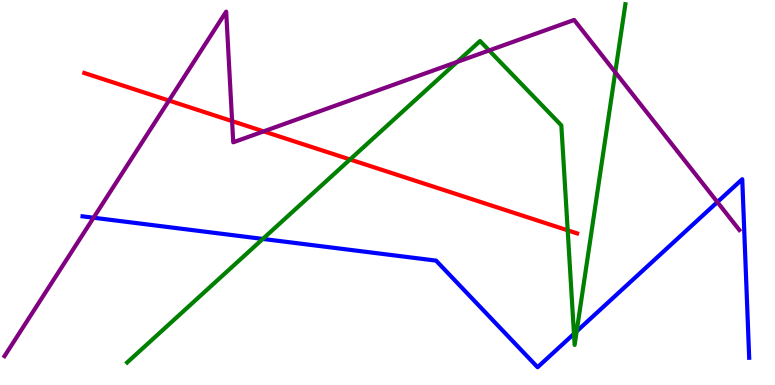[{'lines': ['blue', 'red'], 'intersections': []}, {'lines': ['green', 'red'], 'intersections': [{'x': 4.52, 'y': 5.86}, {'x': 7.33, 'y': 4.02}]}, {'lines': ['purple', 'red'], 'intersections': [{'x': 2.18, 'y': 7.39}, {'x': 2.99, 'y': 6.85}, {'x': 3.4, 'y': 6.59}]}, {'lines': ['blue', 'green'], 'intersections': [{'x': 3.39, 'y': 3.79}, {'x': 7.41, 'y': 1.33}, {'x': 7.44, 'y': 1.39}]}, {'lines': ['blue', 'purple'], 'intersections': [{'x': 1.21, 'y': 4.34}, {'x': 9.26, 'y': 4.75}]}, {'lines': ['green', 'purple'], 'intersections': [{'x': 5.9, 'y': 8.39}, {'x': 6.31, 'y': 8.69}, {'x': 7.94, 'y': 8.12}]}]